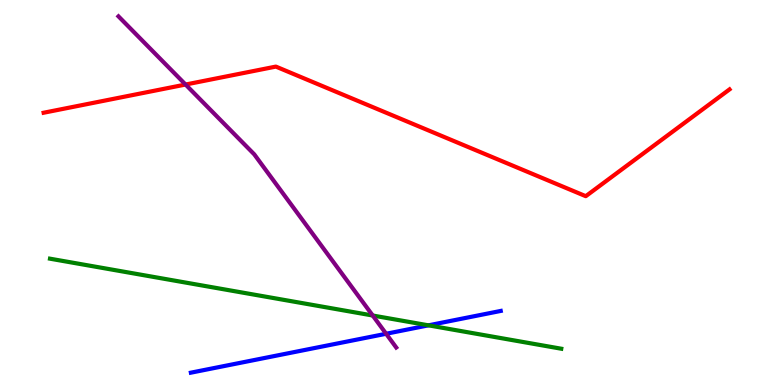[{'lines': ['blue', 'red'], 'intersections': []}, {'lines': ['green', 'red'], 'intersections': []}, {'lines': ['purple', 'red'], 'intersections': [{'x': 2.39, 'y': 7.8}]}, {'lines': ['blue', 'green'], 'intersections': [{'x': 5.53, 'y': 1.55}]}, {'lines': ['blue', 'purple'], 'intersections': [{'x': 4.98, 'y': 1.33}]}, {'lines': ['green', 'purple'], 'intersections': [{'x': 4.81, 'y': 1.8}]}]